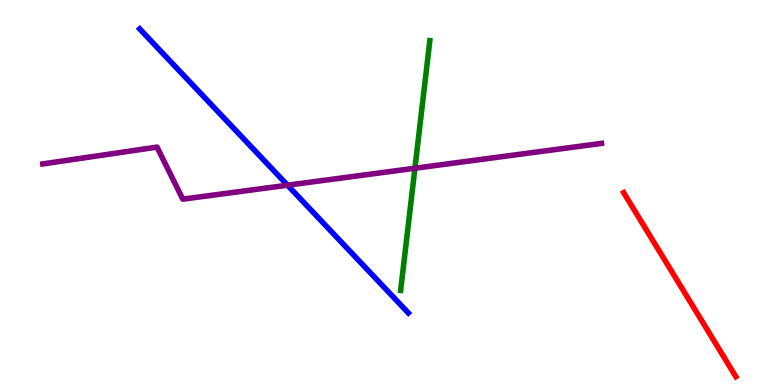[{'lines': ['blue', 'red'], 'intersections': []}, {'lines': ['green', 'red'], 'intersections': []}, {'lines': ['purple', 'red'], 'intersections': []}, {'lines': ['blue', 'green'], 'intersections': []}, {'lines': ['blue', 'purple'], 'intersections': [{'x': 3.71, 'y': 5.19}]}, {'lines': ['green', 'purple'], 'intersections': [{'x': 5.35, 'y': 5.63}]}]